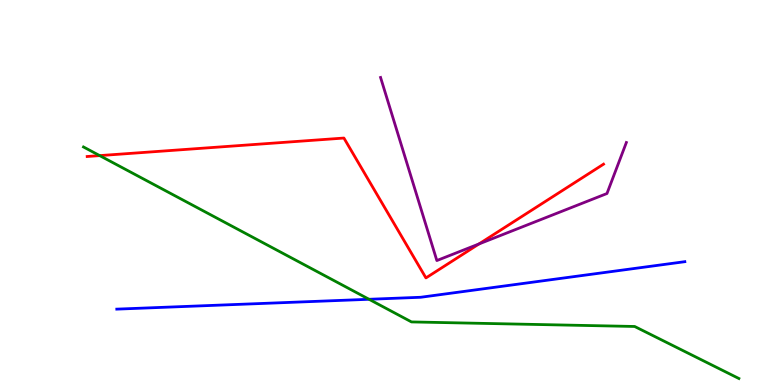[{'lines': ['blue', 'red'], 'intersections': []}, {'lines': ['green', 'red'], 'intersections': [{'x': 1.29, 'y': 5.96}]}, {'lines': ['purple', 'red'], 'intersections': [{'x': 6.18, 'y': 3.66}]}, {'lines': ['blue', 'green'], 'intersections': [{'x': 4.76, 'y': 2.23}]}, {'lines': ['blue', 'purple'], 'intersections': []}, {'lines': ['green', 'purple'], 'intersections': []}]